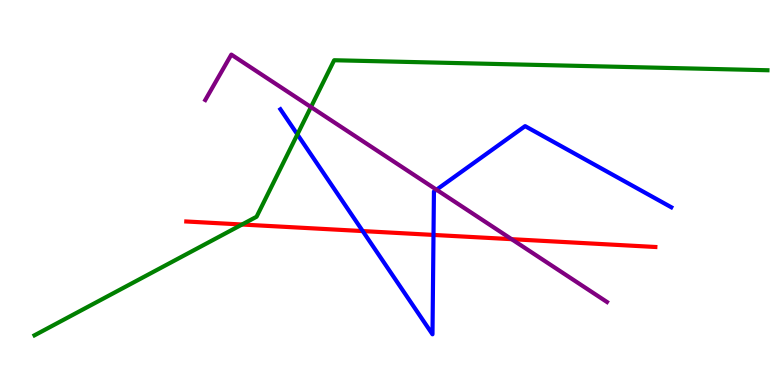[{'lines': ['blue', 'red'], 'intersections': [{'x': 4.68, 'y': 4.0}, {'x': 5.59, 'y': 3.9}]}, {'lines': ['green', 'red'], 'intersections': [{'x': 3.12, 'y': 4.17}]}, {'lines': ['purple', 'red'], 'intersections': [{'x': 6.6, 'y': 3.79}]}, {'lines': ['blue', 'green'], 'intersections': [{'x': 3.84, 'y': 6.51}]}, {'lines': ['blue', 'purple'], 'intersections': [{'x': 5.63, 'y': 5.07}]}, {'lines': ['green', 'purple'], 'intersections': [{'x': 4.01, 'y': 7.22}]}]